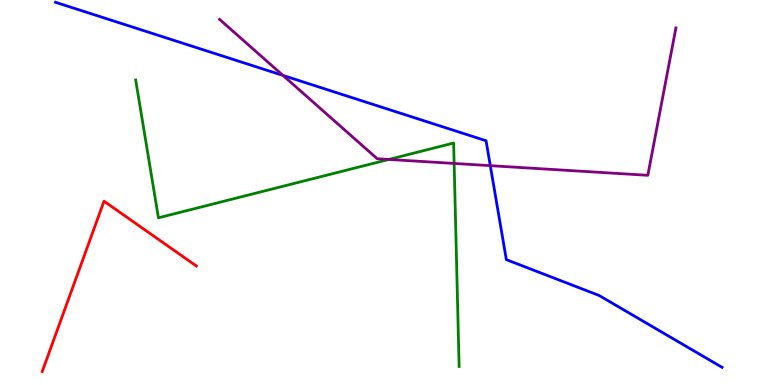[{'lines': ['blue', 'red'], 'intersections': []}, {'lines': ['green', 'red'], 'intersections': []}, {'lines': ['purple', 'red'], 'intersections': []}, {'lines': ['blue', 'green'], 'intersections': []}, {'lines': ['blue', 'purple'], 'intersections': [{'x': 3.65, 'y': 8.04}, {'x': 6.33, 'y': 5.7}]}, {'lines': ['green', 'purple'], 'intersections': [{'x': 5.02, 'y': 5.86}, {'x': 5.86, 'y': 5.75}]}]